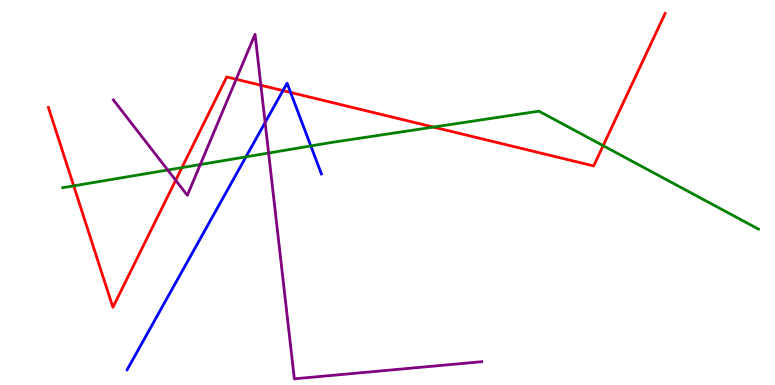[{'lines': ['blue', 'red'], 'intersections': [{'x': 3.65, 'y': 7.65}, {'x': 3.75, 'y': 7.6}]}, {'lines': ['green', 'red'], 'intersections': [{'x': 0.951, 'y': 5.17}, {'x': 2.35, 'y': 5.65}, {'x': 5.59, 'y': 6.7}, {'x': 7.78, 'y': 6.22}]}, {'lines': ['purple', 'red'], 'intersections': [{'x': 2.27, 'y': 5.32}, {'x': 3.05, 'y': 7.94}, {'x': 3.37, 'y': 7.79}]}, {'lines': ['blue', 'green'], 'intersections': [{'x': 3.17, 'y': 5.93}, {'x': 4.01, 'y': 6.21}]}, {'lines': ['blue', 'purple'], 'intersections': [{'x': 3.42, 'y': 6.82}]}, {'lines': ['green', 'purple'], 'intersections': [{'x': 2.16, 'y': 5.58}, {'x': 2.58, 'y': 5.73}, {'x': 3.47, 'y': 6.02}]}]